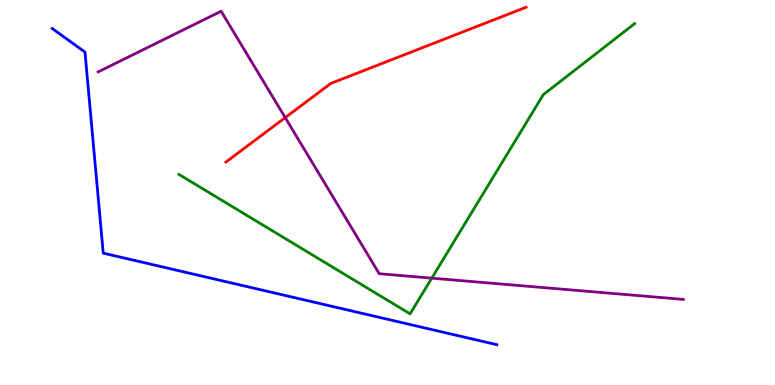[{'lines': ['blue', 'red'], 'intersections': []}, {'lines': ['green', 'red'], 'intersections': []}, {'lines': ['purple', 'red'], 'intersections': [{'x': 3.68, 'y': 6.95}]}, {'lines': ['blue', 'green'], 'intersections': []}, {'lines': ['blue', 'purple'], 'intersections': []}, {'lines': ['green', 'purple'], 'intersections': [{'x': 5.57, 'y': 2.78}]}]